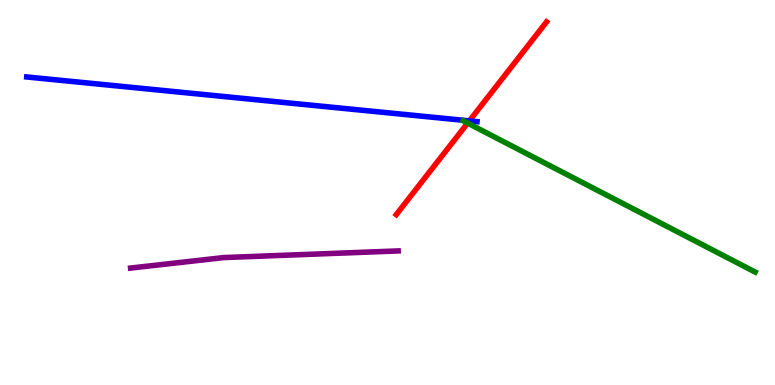[{'lines': ['blue', 'red'], 'intersections': [{'x': 6.06, 'y': 6.86}]}, {'lines': ['green', 'red'], 'intersections': [{'x': 6.03, 'y': 6.8}]}, {'lines': ['purple', 'red'], 'intersections': []}, {'lines': ['blue', 'green'], 'intersections': []}, {'lines': ['blue', 'purple'], 'intersections': []}, {'lines': ['green', 'purple'], 'intersections': []}]